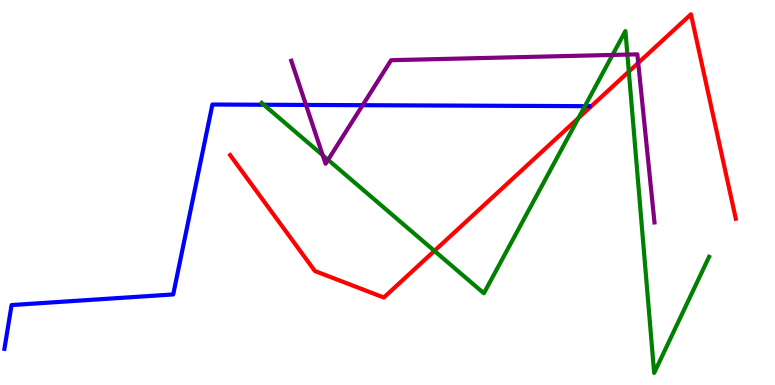[{'lines': ['blue', 'red'], 'intersections': []}, {'lines': ['green', 'red'], 'intersections': [{'x': 5.61, 'y': 3.48}, {'x': 7.46, 'y': 6.93}, {'x': 8.11, 'y': 8.14}]}, {'lines': ['purple', 'red'], 'intersections': [{'x': 8.24, 'y': 8.37}]}, {'lines': ['blue', 'green'], 'intersections': [{'x': 3.4, 'y': 7.28}, {'x': 7.55, 'y': 7.24}]}, {'lines': ['blue', 'purple'], 'intersections': [{'x': 3.95, 'y': 7.27}, {'x': 4.68, 'y': 7.27}]}, {'lines': ['green', 'purple'], 'intersections': [{'x': 4.16, 'y': 5.97}, {'x': 4.23, 'y': 5.85}, {'x': 7.9, 'y': 8.57}, {'x': 8.1, 'y': 8.58}]}]